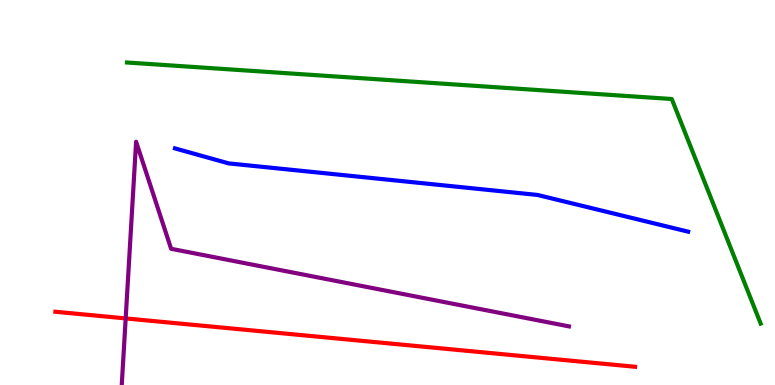[{'lines': ['blue', 'red'], 'intersections': []}, {'lines': ['green', 'red'], 'intersections': []}, {'lines': ['purple', 'red'], 'intersections': [{'x': 1.62, 'y': 1.73}]}, {'lines': ['blue', 'green'], 'intersections': []}, {'lines': ['blue', 'purple'], 'intersections': []}, {'lines': ['green', 'purple'], 'intersections': []}]